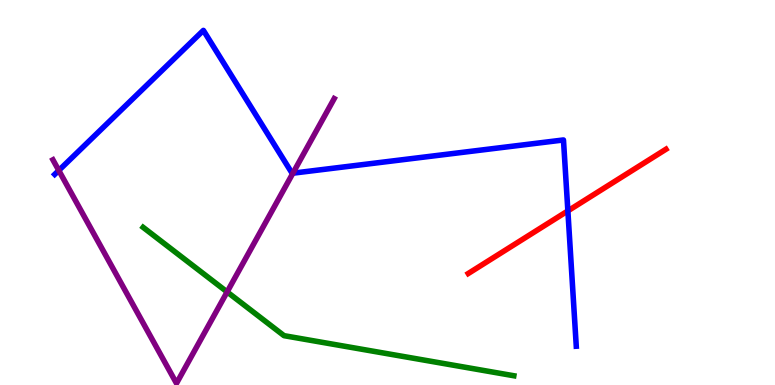[{'lines': ['blue', 'red'], 'intersections': [{'x': 7.33, 'y': 4.52}]}, {'lines': ['green', 'red'], 'intersections': []}, {'lines': ['purple', 'red'], 'intersections': []}, {'lines': ['blue', 'green'], 'intersections': []}, {'lines': ['blue', 'purple'], 'intersections': [{'x': 0.759, 'y': 5.57}, {'x': 3.78, 'y': 5.5}]}, {'lines': ['green', 'purple'], 'intersections': [{'x': 2.93, 'y': 2.42}]}]